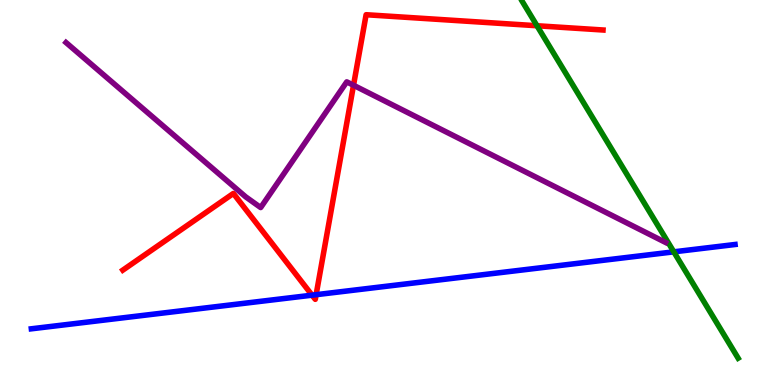[{'lines': ['blue', 'red'], 'intersections': [{'x': 4.03, 'y': 2.33}, {'x': 4.08, 'y': 2.35}]}, {'lines': ['green', 'red'], 'intersections': [{'x': 6.93, 'y': 9.33}]}, {'lines': ['purple', 'red'], 'intersections': [{'x': 4.56, 'y': 7.79}]}, {'lines': ['blue', 'green'], 'intersections': [{'x': 8.69, 'y': 3.46}]}, {'lines': ['blue', 'purple'], 'intersections': []}, {'lines': ['green', 'purple'], 'intersections': []}]